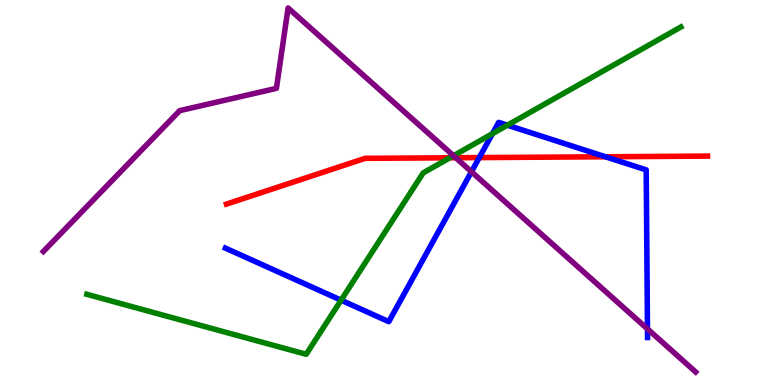[{'lines': ['blue', 'red'], 'intersections': [{'x': 6.18, 'y': 5.91}, {'x': 7.81, 'y': 5.93}]}, {'lines': ['green', 'red'], 'intersections': [{'x': 5.8, 'y': 5.9}]}, {'lines': ['purple', 'red'], 'intersections': [{'x': 5.88, 'y': 5.9}]}, {'lines': ['blue', 'green'], 'intersections': [{'x': 4.4, 'y': 2.2}, {'x': 6.35, 'y': 6.53}, {'x': 6.55, 'y': 6.75}]}, {'lines': ['blue', 'purple'], 'intersections': [{'x': 6.08, 'y': 5.54}, {'x': 8.35, 'y': 1.46}]}, {'lines': ['green', 'purple'], 'intersections': [{'x': 5.85, 'y': 5.96}]}]